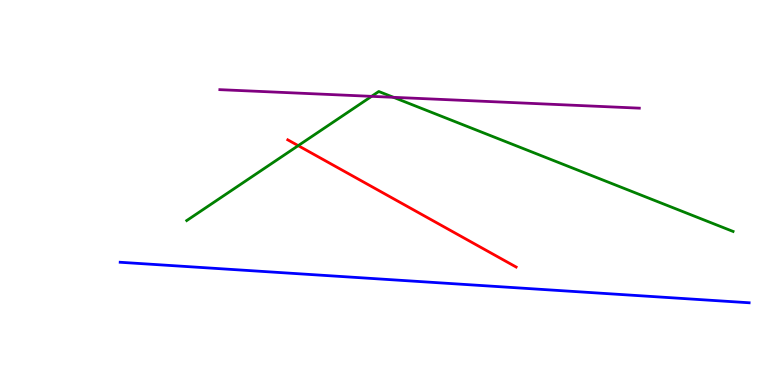[{'lines': ['blue', 'red'], 'intersections': []}, {'lines': ['green', 'red'], 'intersections': [{'x': 3.85, 'y': 6.22}]}, {'lines': ['purple', 'red'], 'intersections': []}, {'lines': ['blue', 'green'], 'intersections': []}, {'lines': ['blue', 'purple'], 'intersections': []}, {'lines': ['green', 'purple'], 'intersections': [{'x': 4.79, 'y': 7.5}, {'x': 5.08, 'y': 7.47}]}]